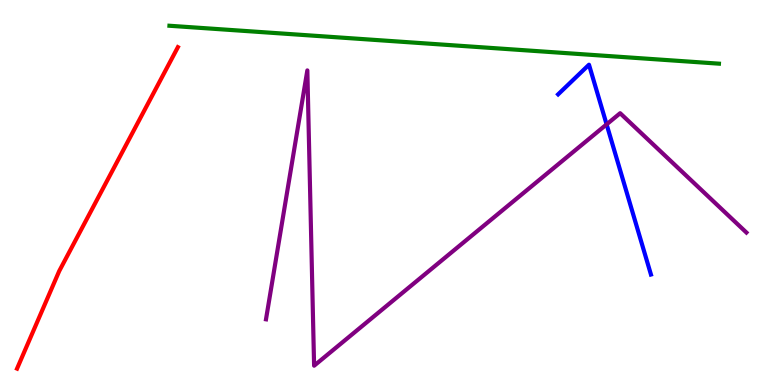[{'lines': ['blue', 'red'], 'intersections': []}, {'lines': ['green', 'red'], 'intersections': []}, {'lines': ['purple', 'red'], 'intersections': []}, {'lines': ['blue', 'green'], 'intersections': []}, {'lines': ['blue', 'purple'], 'intersections': [{'x': 7.83, 'y': 6.77}]}, {'lines': ['green', 'purple'], 'intersections': []}]